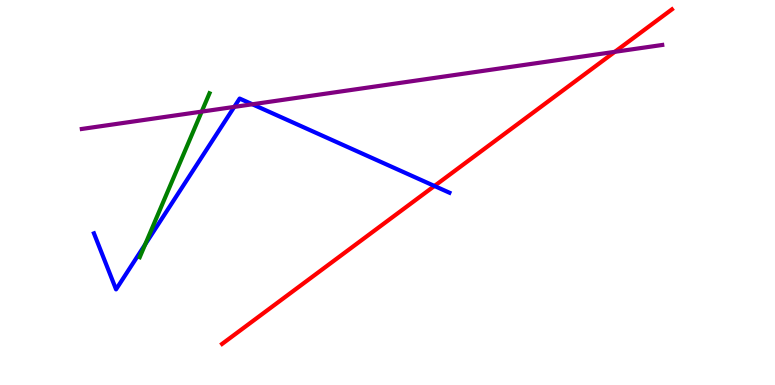[{'lines': ['blue', 'red'], 'intersections': [{'x': 5.61, 'y': 5.17}]}, {'lines': ['green', 'red'], 'intersections': []}, {'lines': ['purple', 'red'], 'intersections': [{'x': 7.93, 'y': 8.65}]}, {'lines': ['blue', 'green'], 'intersections': [{'x': 1.87, 'y': 3.65}]}, {'lines': ['blue', 'purple'], 'intersections': [{'x': 3.02, 'y': 7.22}, {'x': 3.26, 'y': 7.29}]}, {'lines': ['green', 'purple'], 'intersections': [{'x': 2.6, 'y': 7.1}]}]